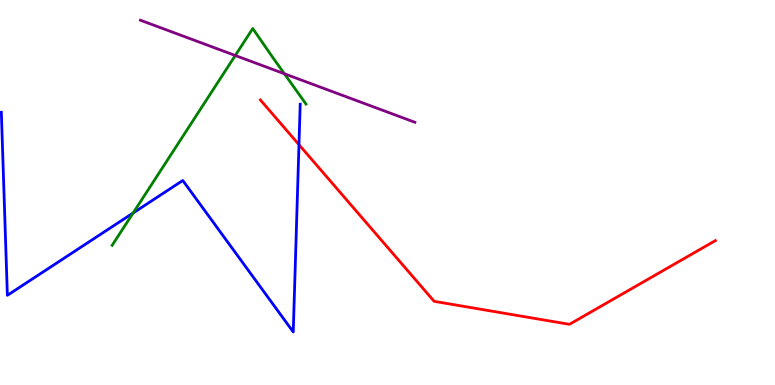[{'lines': ['blue', 'red'], 'intersections': [{'x': 3.86, 'y': 6.24}]}, {'lines': ['green', 'red'], 'intersections': []}, {'lines': ['purple', 'red'], 'intersections': []}, {'lines': ['blue', 'green'], 'intersections': [{'x': 1.72, 'y': 4.47}]}, {'lines': ['blue', 'purple'], 'intersections': []}, {'lines': ['green', 'purple'], 'intersections': [{'x': 3.04, 'y': 8.56}, {'x': 3.67, 'y': 8.08}]}]